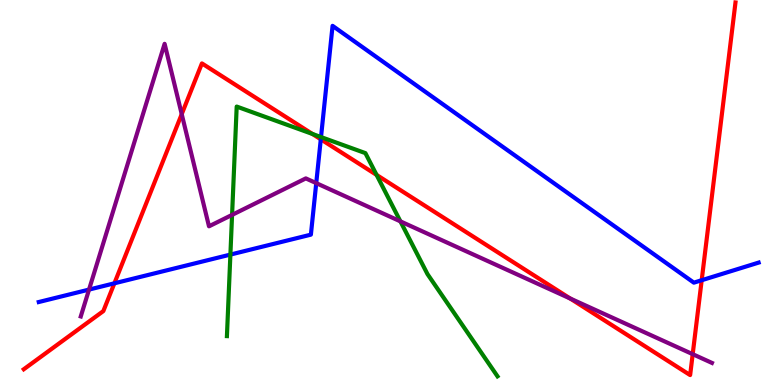[{'lines': ['blue', 'red'], 'intersections': [{'x': 1.48, 'y': 2.64}, {'x': 4.14, 'y': 6.38}, {'x': 9.05, 'y': 2.72}]}, {'lines': ['green', 'red'], 'intersections': [{'x': 4.03, 'y': 6.52}, {'x': 4.86, 'y': 5.46}]}, {'lines': ['purple', 'red'], 'intersections': [{'x': 2.34, 'y': 7.04}, {'x': 7.36, 'y': 2.25}, {'x': 8.94, 'y': 0.801}]}, {'lines': ['blue', 'green'], 'intersections': [{'x': 2.97, 'y': 3.39}, {'x': 4.14, 'y': 6.44}]}, {'lines': ['blue', 'purple'], 'intersections': [{'x': 1.15, 'y': 2.48}, {'x': 4.08, 'y': 5.24}]}, {'lines': ['green', 'purple'], 'intersections': [{'x': 2.99, 'y': 4.42}, {'x': 5.17, 'y': 4.25}]}]